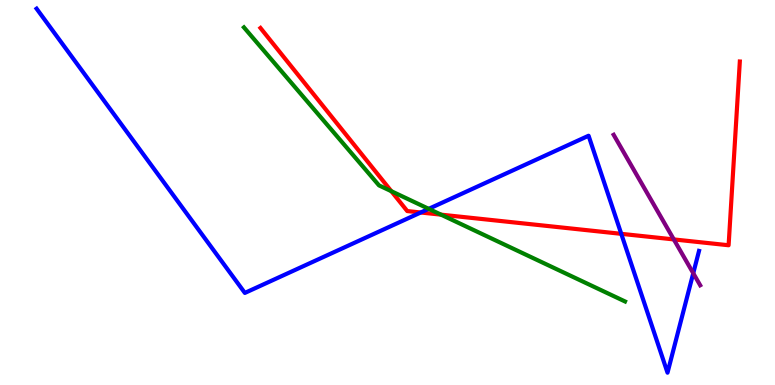[{'lines': ['blue', 'red'], 'intersections': [{'x': 5.43, 'y': 4.48}, {'x': 8.02, 'y': 3.93}]}, {'lines': ['green', 'red'], 'intersections': [{'x': 5.05, 'y': 5.03}, {'x': 5.69, 'y': 4.42}]}, {'lines': ['purple', 'red'], 'intersections': [{'x': 8.69, 'y': 3.78}]}, {'lines': ['blue', 'green'], 'intersections': [{'x': 5.53, 'y': 4.58}]}, {'lines': ['blue', 'purple'], 'intersections': [{'x': 8.95, 'y': 2.9}]}, {'lines': ['green', 'purple'], 'intersections': []}]